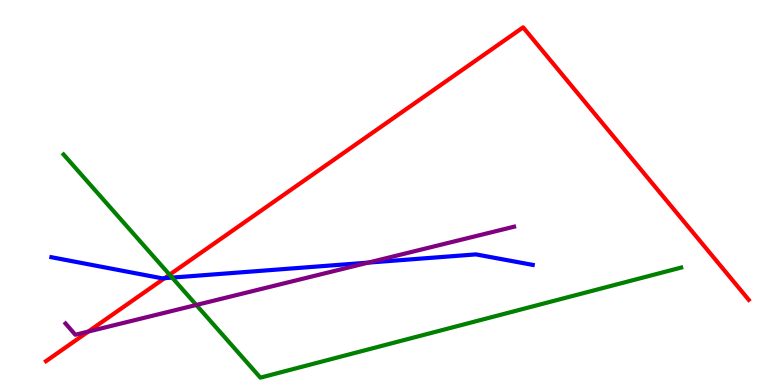[{'lines': ['blue', 'red'], 'intersections': [{'x': 2.12, 'y': 2.77}]}, {'lines': ['green', 'red'], 'intersections': [{'x': 2.19, 'y': 2.87}]}, {'lines': ['purple', 'red'], 'intersections': [{'x': 1.14, 'y': 1.39}]}, {'lines': ['blue', 'green'], 'intersections': [{'x': 2.22, 'y': 2.79}]}, {'lines': ['blue', 'purple'], 'intersections': [{'x': 4.75, 'y': 3.18}]}, {'lines': ['green', 'purple'], 'intersections': [{'x': 2.53, 'y': 2.08}]}]